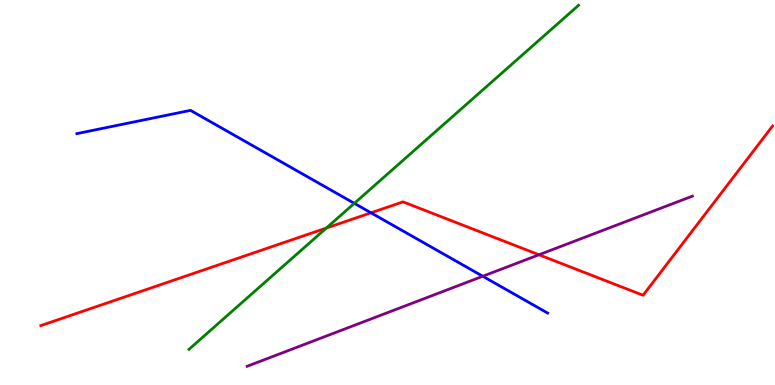[{'lines': ['blue', 'red'], 'intersections': [{'x': 4.79, 'y': 4.47}]}, {'lines': ['green', 'red'], 'intersections': [{'x': 4.21, 'y': 4.08}]}, {'lines': ['purple', 'red'], 'intersections': [{'x': 6.95, 'y': 3.38}]}, {'lines': ['blue', 'green'], 'intersections': [{'x': 4.57, 'y': 4.72}]}, {'lines': ['blue', 'purple'], 'intersections': [{'x': 6.23, 'y': 2.82}]}, {'lines': ['green', 'purple'], 'intersections': []}]